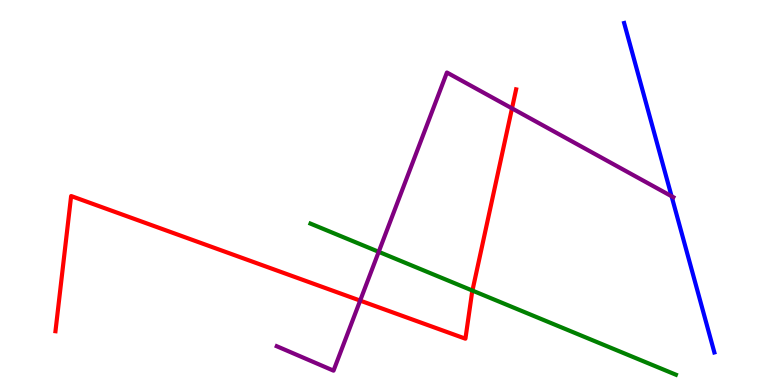[{'lines': ['blue', 'red'], 'intersections': []}, {'lines': ['green', 'red'], 'intersections': [{'x': 6.1, 'y': 2.45}]}, {'lines': ['purple', 'red'], 'intersections': [{'x': 4.65, 'y': 2.19}, {'x': 6.61, 'y': 7.19}]}, {'lines': ['blue', 'green'], 'intersections': []}, {'lines': ['blue', 'purple'], 'intersections': [{'x': 8.67, 'y': 4.9}]}, {'lines': ['green', 'purple'], 'intersections': [{'x': 4.89, 'y': 3.46}]}]